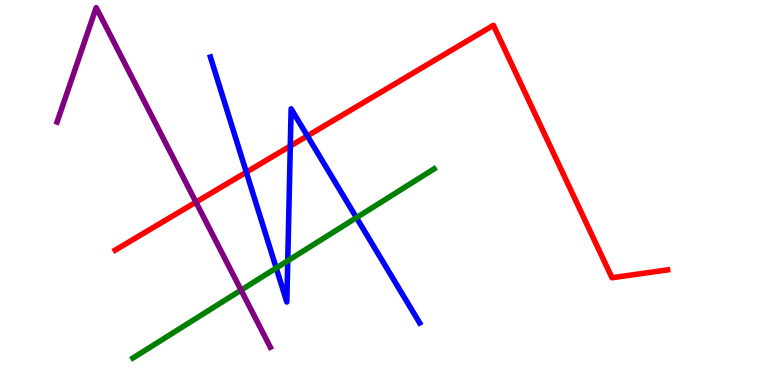[{'lines': ['blue', 'red'], 'intersections': [{'x': 3.18, 'y': 5.53}, {'x': 3.75, 'y': 6.21}, {'x': 3.97, 'y': 6.47}]}, {'lines': ['green', 'red'], 'intersections': []}, {'lines': ['purple', 'red'], 'intersections': [{'x': 2.53, 'y': 4.75}]}, {'lines': ['blue', 'green'], 'intersections': [{'x': 3.56, 'y': 3.04}, {'x': 3.71, 'y': 3.23}, {'x': 4.6, 'y': 4.35}]}, {'lines': ['blue', 'purple'], 'intersections': []}, {'lines': ['green', 'purple'], 'intersections': [{'x': 3.11, 'y': 2.46}]}]